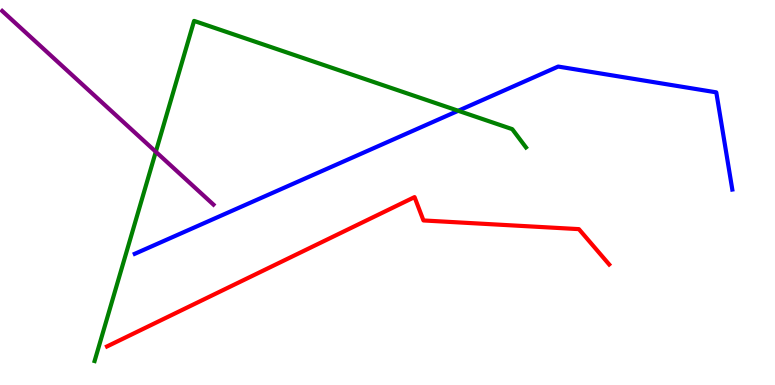[{'lines': ['blue', 'red'], 'intersections': []}, {'lines': ['green', 'red'], 'intersections': []}, {'lines': ['purple', 'red'], 'intersections': []}, {'lines': ['blue', 'green'], 'intersections': [{'x': 5.91, 'y': 7.12}]}, {'lines': ['blue', 'purple'], 'intersections': []}, {'lines': ['green', 'purple'], 'intersections': [{'x': 2.01, 'y': 6.06}]}]